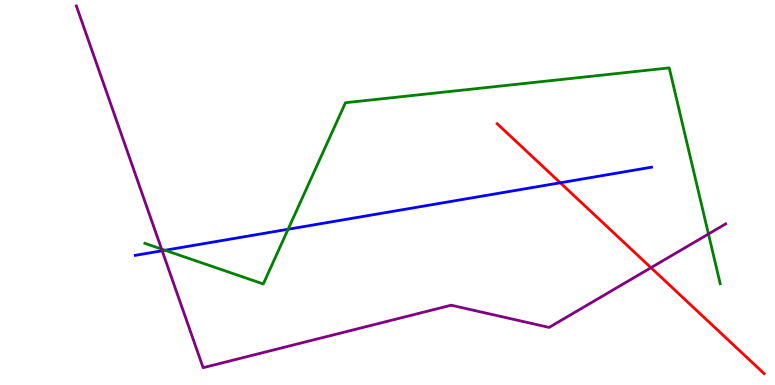[{'lines': ['blue', 'red'], 'intersections': [{'x': 7.23, 'y': 5.25}]}, {'lines': ['green', 'red'], 'intersections': []}, {'lines': ['purple', 'red'], 'intersections': [{'x': 8.4, 'y': 3.05}]}, {'lines': ['blue', 'green'], 'intersections': [{'x': 2.13, 'y': 3.5}, {'x': 3.72, 'y': 4.05}]}, {'lines': ['blue', 'purple'], 'intersections': [{'x': 2.09, 'y': 3.49}]}, {'lines': ['green', 'purple'], 'intersections': [{'x': 2.08, 'y': 3.53}, {'x': 9.14, 'y': 3.92}]}]